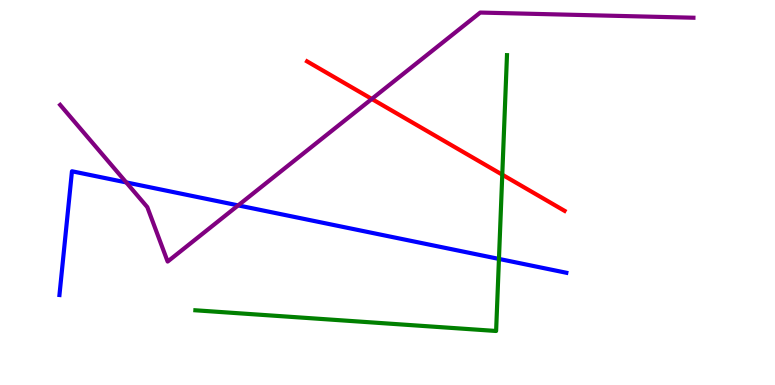[{'lines': ['blue', 'red'], 'intersections': []}, {'lines': ['green', 'red'], 'intersections': [{'x': 6.48, 'y': 5.46}]}, {'lines': ['purple', 'red'], 'intersections': [{'x': 4.8, 'y': 7.43}]}, {'lines': ['blue', 'green'], 'intersections': [{'x': 6.44, 'y': 3.27}]}, {'lines': ['blue', 'purple'], 'intersections': [{'x': 1.63, 'y': 5.26}, {'x': 3.07, 'y': 4.67}]}, {'lines': ['green', 'purple'], 'intersections': []}]